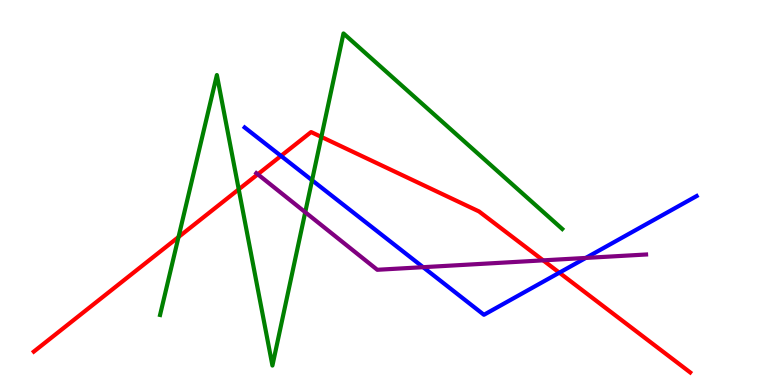[{'lines': ['blue', 'red'], 'intersections': [{'x': 3.63, 'y': 5.95}, {'x': 7.22, 'y': 2.92}]}, {'lines': ['green', 'red'], 'intersections': [{'x': 2.3, 'y': 3.84}, {'x': 3.08, 'y': 5.08}, {'x': 4.15, 'y': 6.44}]}, {'lines': ['purple', 'red'], 'intersections': [{'x': 3.33, 'y': 5.47}, {'x': 7.01, 'y': 3.24}]}, {'lines': ['blue', 'green'], 'intersections': [{'x': 4.03, 'y': 5.32}]}, {'lines': ['blue', 'purple'], 'intersections': [{'x': 5.46, 'y': 3.06}, {'x': 7.56, 'y': 3.3}]}, {'lines': ['green', 'purple'], 'intersections': [{'x': 3.94, 'y': 4.49}]}]